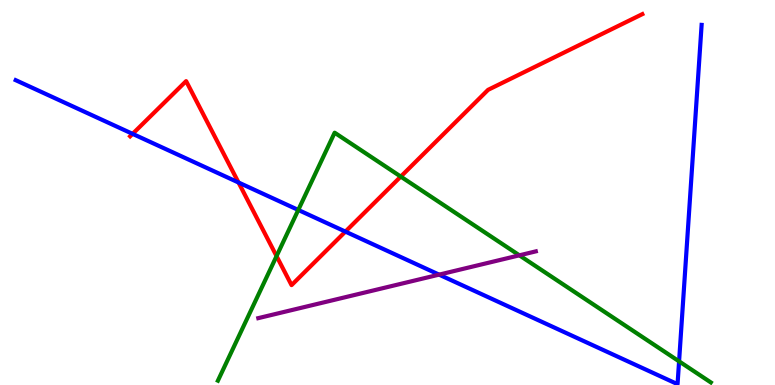[{'lines': ['blue', 'red'], 'intersections': [{'x': 1.71, 'y': 6.52}, {'x': 3.08, 'y': 5.26}, {'x': 4.46, 'y': 3.98}]}, {'lines': ['green', 'red'], 'intersections': [{'x': 3.57, 'y': 3.35}, {'x': 5.17, 'y': 5.41}]}, {'lines': ['purple', 'red'], 'intersections': []}, {'lines': ['blue', 'green'], 'intersections': [{'x': 3.85, 'y': 4.55}, {'x': 8.76, 'y': 0.614}]}, {'lines': ['blue', 'purple'], 'intersections': [{'x': 5.67, 'y': 2.87}]}, {'lines': ['green', 'purple'], 'intersections': [{'x': 6.7, 'y': 3.37}]}]